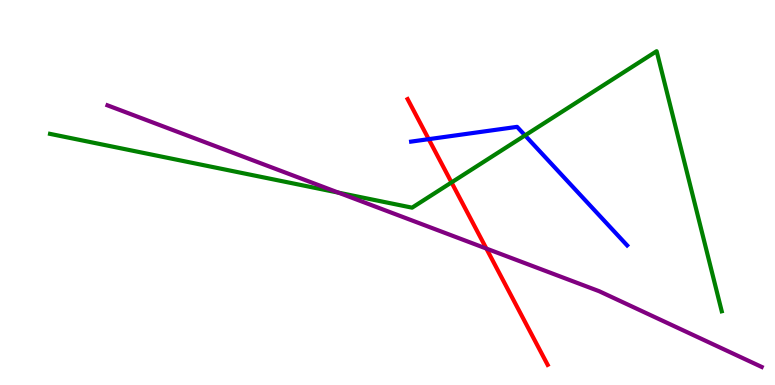[{'lines': ['blue', 'red'], 'intersections': [{'x': 5.53, 'y': 6.39}]}, {'lines': ['green', 'red'], 'intersections': [{'x': 5.83, 'y': 5.26}]}, {'lines': ['purple', 'red'], 'intersections': [{'x': 6.28, 'y': 3.54}]}, {'lines': ['blue', 'green'], 'intersections': [{'x': 6.77, 'y': 6.48}]}, {'lines': ['blue', 'purple'], 'intersections': []}, {'lines': ['green', 'purple'], 'intersections': [{'x': 4.37, 'y': 5.0}]}]